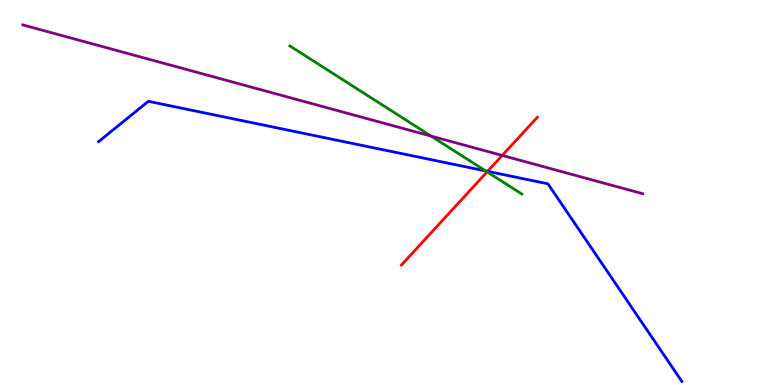[{'lines': ['blue', 'red'], 'intersections': [{'x': 6.29, 'y': 5.55}]}, {'lines': ['green', 'red'], 'intersections': [{'x': 6.29, 'y': 5.54}]}, {'lines': ['purple', 'red'], 'intersections': [{'x': 6.48, 'y': 5.96}]}, {'lines': ['blue', 'green'], 'intersections': [{'x': 6.27, 'y': 5.56}]}, {'lines': ['blue', 'purple'], 'intersections': []}, {'lines': ['green', 'purple'], 'intersections': [{'x': 5.56, 'y': 6.47}]}]